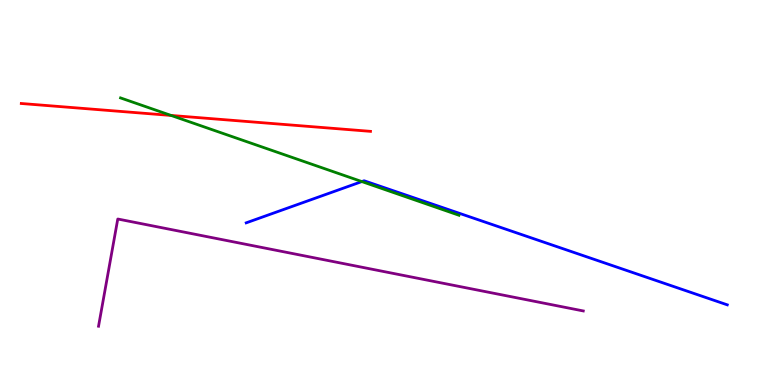[{'lines': ['blue', 'red'], 'intersections': []}, {'lines': ['green', 'red'], 'intersections': [{'x': 2.21, 'y': 7.0}]}, {'lines': ['purple', 'red'], 'intersections': []}, {'lines': ['blue', 'green'], 'intersections': [{'x': 4.67, 'y': 5.28}]}, {'lines': ['blue', 'purple'], 'intersections': []}, {'lines': ['green', 'purple'], 'intersections': []}]